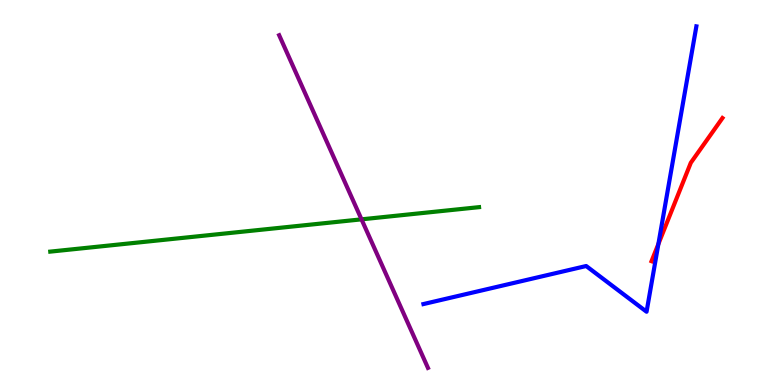[{'lines': ['blue', 'red'], 'intersections': [{'x': 8.5, 'y': 3.66}]}, {'lines': ['green', 'red'], 'intersections': []}, {'lines': ['purple', 'red'], 'intersections': []}, {'lines': ['blue', 'green'], 'intersections': []}, {'lines': ['blue', 'purple'], 'intersections': []}, {'lines': ['green', 'purple'], 'intersections': [{'x': 4.66, 'y': 4.3}]}]